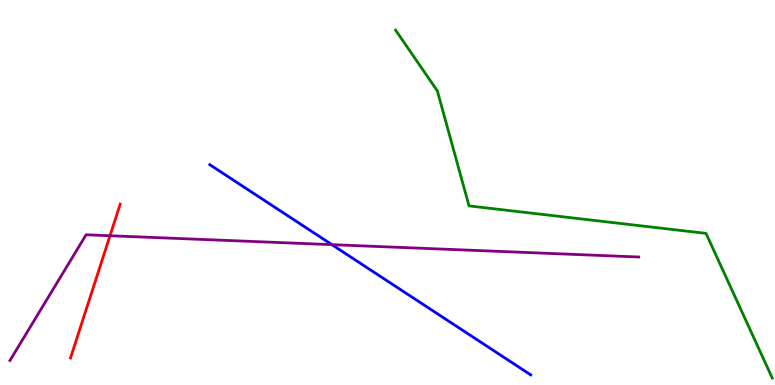[{'lines': ['blue', 'red'], 'intersections': []}, {'lines': ['green', 'red'], 'intersections': []}, {'lines': ['purple', 'red'], 'intersections': [{'x': 1.42, 'y': 3.88}]}, {'lines': ['blue', 'green'], 'intersections': []}, {'lines': ['blue', 'purple'], 'intersections': [{'x': 4.28, 'y': 3.65}]}, {'lines': ['green', 'purple'], 'intersections': []}]